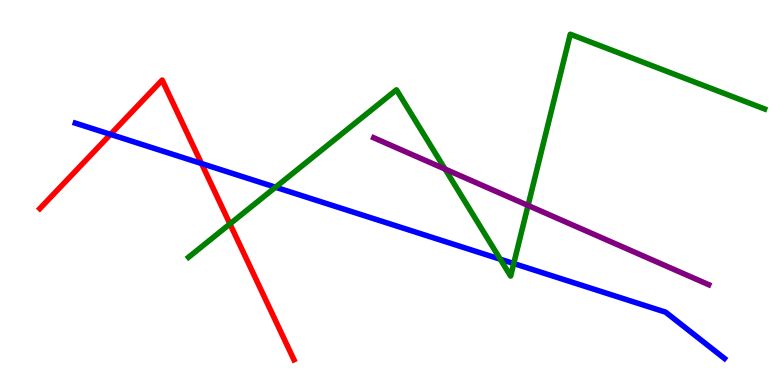[{'lines': ['blue', 'red'], 'intersections': [{'x': 1.43, 'y': 6.51}, {'x': 2.6, 'y': 5.75}]}, {'lines': ['green', 'red'], 'intersections': [{'x': 2.97, 'y': 4.18}]}, {'lines': ['purple', 'red'], 'intersections': []}, {'lines': ['blue', 'green'], 'intersections': [{'x': 3.55, 'y': 5.14}, {'x': 6.46, 'y': 3.27}, {'x': 6.63, 'y': 3.16}]}, {'lines': ['blue', 'purple'], 'intersections': []}, {'lines': ['green', 'purple'], 'intersections': [{'x': 5.74, 'y': 5.61}, {'x': 6.81, 'y': 4.66}]}]